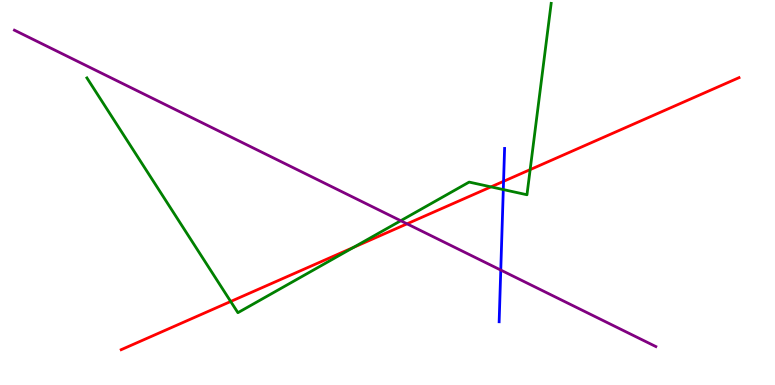[{'lines': ['blue', 'red'], 'intersections': [{'x': 6.5, 'y': 5.29}]}, {'lines': ['green', 'red'], 'intersections': [{'x': 2.98, 'y': 2.17}, {'x': 4.56, 'y': 3.57}, {'x': 6.34, 'y': 5.15}, {'x': 6.84, 'y': 5.59}]}, {'lines': ['purple', 'red'], 'intersections': [{'x': 5.25, 'y': 4.19}]}, {'lines': ['blue', 'green'], 'intersections': [{'x': 6.49, 'y': 5.08}]}, {'lines': ['blue', 'purple'], 'intersections': [{'x': 6.46, 'y': 2.99}]}, {'lines': ['green', 'purple'], 'intersections': [{'x': 5.17, 'y': 4.27}]}]